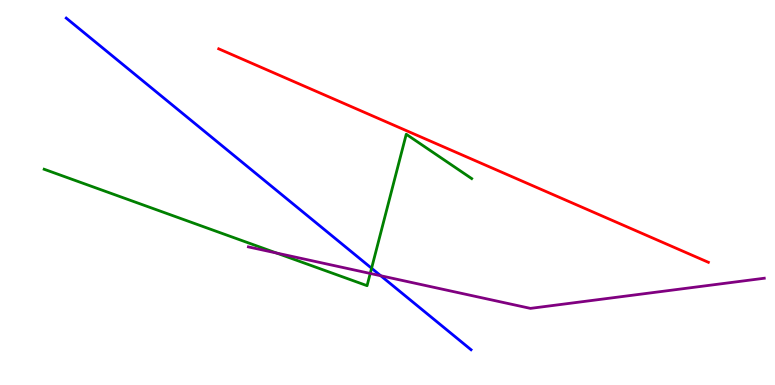[{'lines': ['blue', 'red'], 'intersections': []}, {'lines': ['green', 'red'], 'intersections': []}, {'lines': ['purple', 'red'], 'intersections': []}, {'lines': ['blue', 'green'], 'intersections': [{'x': 4.79, 'y': 3.03}]}, {'lines': ['blue', 'purple'], 'intersections': [{'x': 4.91, 'y': 2.84}]}, {'lines': ['green', 'purple'], 'intersections': [{'x': 3.57, 'y': 3.43}, {'x': 4.78, 'y': 2.9}]}]